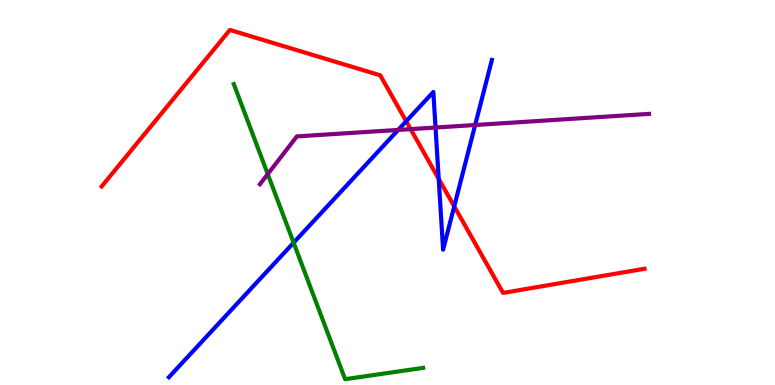[{'lines': ['blue', 'red'], 'intersections': [{'x': 5.24, 'y': 6.85}, {'x': 5.66, 'y': 5.35}, {'x': 5.86, 'y': 4.64}]}, {'lines': ['green', 'red'], 'intersections': []}, {'lines': ['purple', 'red'], 'intersections': [{'x': 5.3, 'y': 6.65}]}, {'lines': ['blue', 'green'], 'intersections': [{'x': 3.79, 'y': 3.7}]}, {'lines': ['blue', 'purple'], 'intersections': [{'x': 5.14, 'y': 6.63}, {'x': 5.62, 'y': 6.69}, {'x': 6.13, 'y': 6.75}]}, {'lines': ['green', 'purple'], 'intersections': [{'x': 3.45, 'y': 5.48}]}]